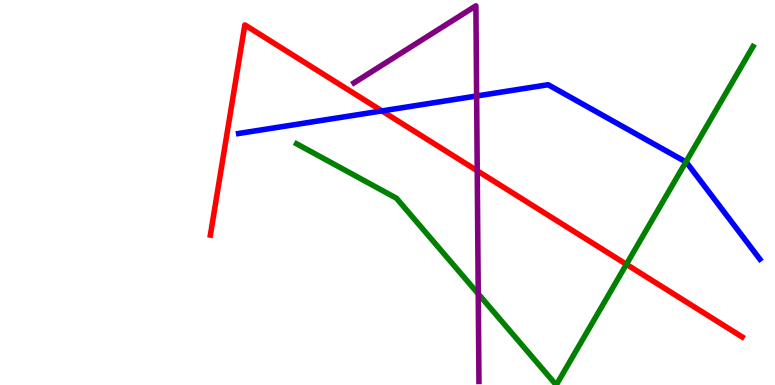[{'lines': ['blue', 'red'], 'intersections': [{'x': 4.93, 'y': 7.12}]}, {'lines': ['green', 'red'], 'intersections': [{'x': 8.08, 'y': 3.13}]}, {'lines': ['purple', 'red'], 'intersections': [{'x': 6.16, 'y': 5.57}]}, {'lines': ['blue', 'green'], 'intersections': [{'x': 8.85, 'y': 5.79}]}, {'lines': ['blue', 'purple'], 'intersections': [{'x': 6.15, 'y': 7.51}]}, {'lines': ['green', 'purple'], 'intersections': [{'x': 6.17, 'y': 2.37}]}]